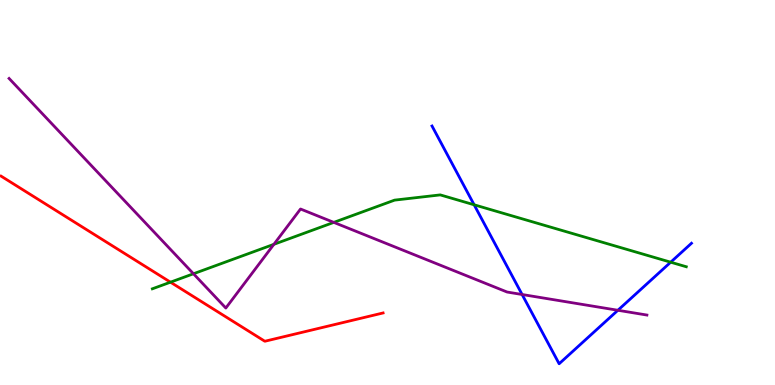[{'lines': ['blue', 'red'], 'intersections': []}, {'lines': ['green', 'red'], 'intersections': [{'x': 2.2, 'y': 2.67}]}, {'lines': ['purple', 'red'], 'intersections': []}, {'lines': ['blue', 'green'], 'intersections': [{'x': 6.12, 'y': 4.68}, {'x': 8.65, 'y': 3.19}]}, {'lines': ['blue', 'purple'], 'intersections': [{'x': 6.74, 'y': 2.35}, {'x': 7.97, 'y': 1.94}]}, {'lines': ['green', 'purple'], 'intersections': [{'x': 2.5, 'y': 2.89}, {'x': 3.53, 'y': 3.65}, {'x': 4.31, 'y': 4.22}]}]